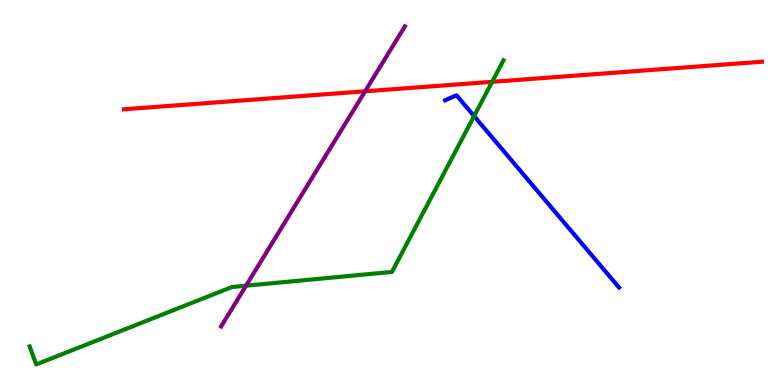[{'lines': ['blue', 'red'], 'intersections': []}, {'lines': ['green', 'red'], 'intersections': [{'x': 6.35, 'y': 7.87}]}, {'lines': ['purple', 'red'], 'intersections': [{'x': 4.71, 'y': 7.63}]}, {'lines': ['blue', 'green'], 'intersections': [{'x': 6.12, 'y': 6.98}]}, {'lines': ['blue', 'purple'], 'intersections': []}, {'lines': ['green', 'purple'], 'intersections': [{'x': 3.17, 'y': 2.58}]}]